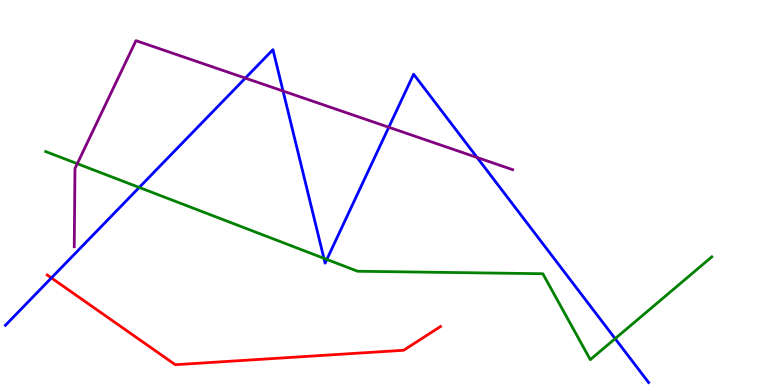[{'lines': ['blue', 'red'], 'intersections': [{'x': 0.663, 'y': 2.78}]}, {'lines': ['green', 'red'], 'intersections': []}, {'lines': ['purple', 'red'], 'intersections': []}, {'lines': ['blue', 'green'], 'intersections': [{'x': 1.8, 'y': 5.13}, {'x': 4.18, 'y': 3.29}, {'x': 4.22, 'y': 3.26}, {'x': 7.94, 'y': 1.2}]}, {'lines': ['blue', 'purple'], 'intersections': [{'x': 3.17, 'y': 7.97}, {'x': 3.65, 'y': 7.64}, {'x': 5.02, 'y': 6.69}, {'x': 6.16, 'y': 5.91}]}, {'lines': ['green', 'purple'], 'intersections': [{'x': 0.997, 'y': 5.75}]}]